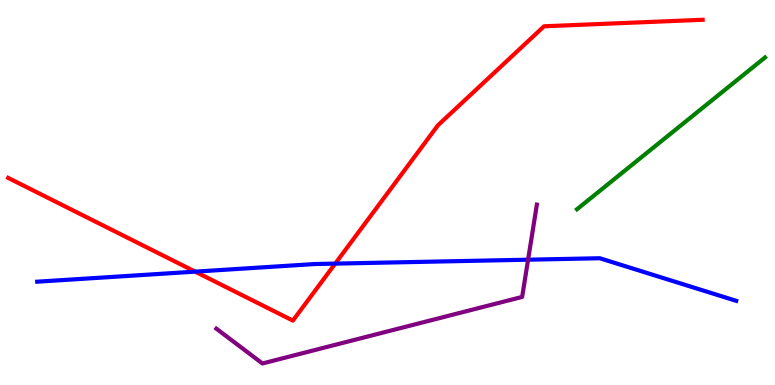[{'lines': ['blue', 'red'], 'intersections': [{'x': 2.52, 'y': 2.94}, {'x': 4.33, 'y': 3.15}]}, {'lines': ['green', 'red'], 'intersections': []}, {'lines': ['purple', 'red'], 'intersections': []}, {'lines': ['blue', 'green'], 'intersections': []}, {'lines': ['blue', 'purple'], 'intersections': [{'x': 6.81, 'y': 3.25}]}, {'lines': ['green', 'purple'], 'intersections': []}]